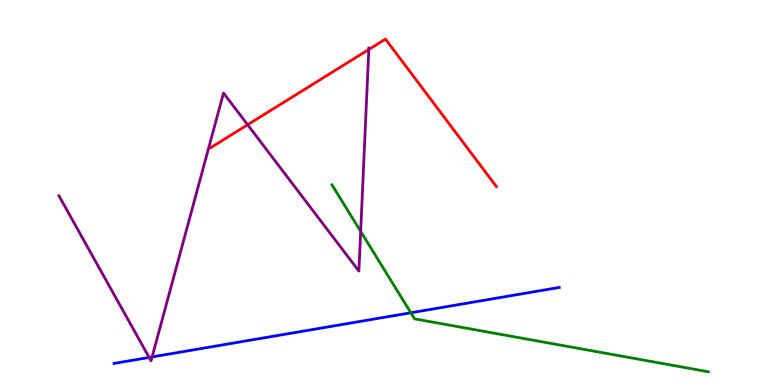[{'lines': ['blue', 'red'], 'intersections': []}, {'lines': ['green', 'red'], 'intersections': []}, {'lines': ['purple', 'red'], 'intersections': [{'x': 3.2, 'y': 6.76}, {'x': 4.76, 'y': 8.71}]}, {'lines': ['blue', 'green'], 'intersections': [{'x': 5.3, 'y': 1.88}]}, {'lines': ['blue', 'purple'], 'intersections': [{'x': 1.92, 'y': 0.716}, {'x': 1.96, 'y': 0.729}]}, {'lines': ['green', 'purple'], 'intersections': [{'x': 4.65, 'y': 3.99}]}]